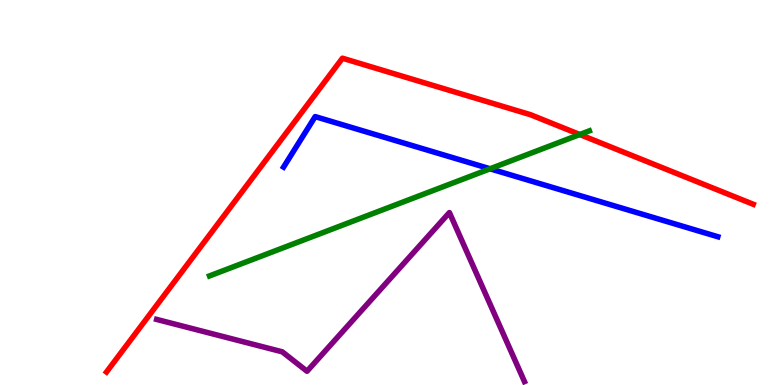[{'lines': ['blue', 'red'], 'intersections': []}, {'lines': ['green', 'red'], 'intersections': [{'x': 7.48, 'y': 6.51}]}, {'lines': ['purple', 'red'], 'intersections': []}, {'lines': ['blue', 'green'], 'intersections': [{'x': 6.32, 'y': 5.62}]}, {'lines': ['blue', 'purple'], 'intersections': []}, {'lines': ['green', 'purple'], 'intersections': []}]